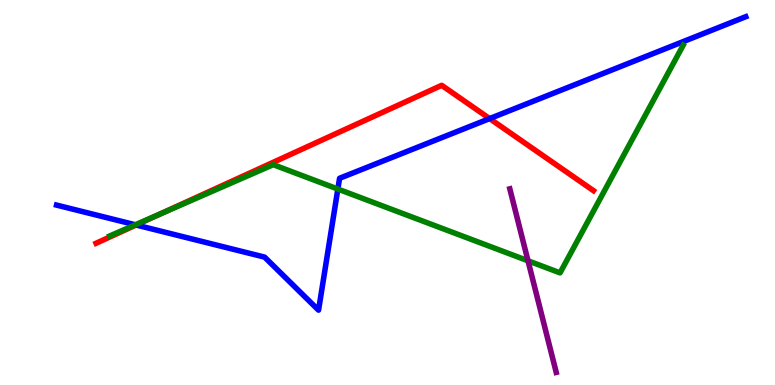[{'lines': ['blue', 'red'], 'intersections': [{'x': 1.76, 'y': 4.16}, {'x': 6.32, 'y': 6.92}]}, {'lines': ['green', 'red'], 'intersections': [{'x': 2.06, 'y': 4.44}]}, {'lines': ['purple', 'red'], 'intersections': []}, {'lines': ['blue', 'green'], 'intersections': [{'x': 1.75, 'y': 4.16}, {'x': 4.36, 'y': 5.09}]}, {'lines': ['blue', 'purple'], 'intersections': []}, {'lines': ['green', 'purple'], 'intersections': [{'x': 6.81, 'y': 3.23}]}]